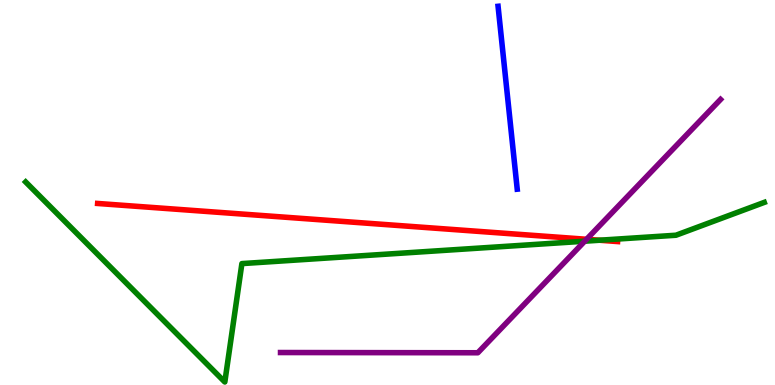[{'lines': ['blue', 'red'], 'intersections': []}, {'lines': ['green', 'red'], 'intersections': [{'x': 7.73, 'y': 3.76}]}, {'lines': ['purple', 'red'], 'intersections': [{'x': 7.57, 'y': 3.78}]}, {'lines': ['blue', 'green'], 'intersections': []}, {'lines': ['blue', 'purple'], 'intersections': []}, {'lines': ['green', 'purple'], 'intersections': [{'x': 7.54, 'y': 3.74}]}]